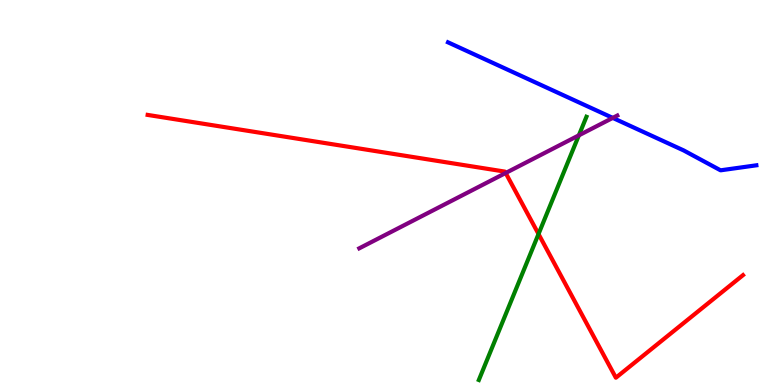[{'lines': ['blue', 'red'], 'intersections': []}, {'lines': ['green', 'red'], 'intersections': [{'x': 6.95, 'y': 3.92}]}, {'lines': ['purple', 'red'], 'intersections': [{'x': 6.52, 'y': 5.51}]}, {'lines': ['blue', 'green'], 'intersections': []}, {'lines': ['blue', 'purple'], 'intersections': [{'x': 7.91, 'y': 6.94}]}, {'lines': ['green', 'purple'], 'intersections': [{'x': 7.47, 'y': 6.48}]}]